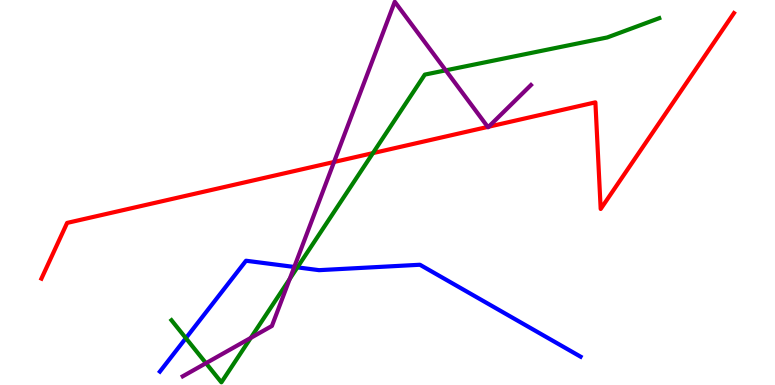[{'lines': ['blue', 'red'], 'intersections': []}, {'lines': ['green', 'red'], 'intersections': [{'x': 4.81, 'y': 6.02}]}, {'lines': ['purple', 'red'], 'intersections': [{'x': 4.31, 'y': 5.79}, {'x': 6.29, 'y': 6.7}, {'x': 6.31, 'y': 6.71}]}, {'lines': ['blue', 'green'], 'intersections': [{'x': 2.4, 'y': 1.22}, {'x': 3.84, 'y': 3.06}]}, {'lines': ['blue', 'purple'], 'intersections': [{'x': 3.8, 'y': 3.07}]}, {'lines': ['green', 'purple'], 'intersections': [{'x': 2.66, 'y': 0.567}, {'x': 3.24, 'y': 1.22}, {'x': 3.74, 'y': 2.75}, {'x': 5.75, 'y': 8.17}]}]